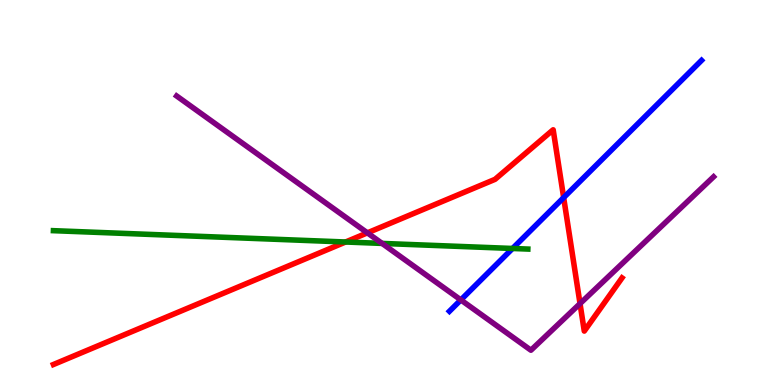[{'lines': ['blue', 'red'], 'intersections': [{'x': 7.27, 'y': 4.87}]}, {'lines': ['green', 'red'], 'intersections': [{'x': 4.46, 'y': 3.71}]}, {'lines': ['purple', 'red'], 'intersections': [{'x': 4.74, 'y': 3.95}, {'x': 7.48, 'y': 2.11}]}, {'lines': ['blue', 'green'], 'intersections': [{'x': 6.61, 'y': 3.55}]}, {'lines': ['blue', 'purple'], 'intersections': [{'x': 5.95, 'y': 2.21}]}, {'lines': ['green', 'purple'], 'intersections': [{'x': 4.93, 'y': 3.68}]}]